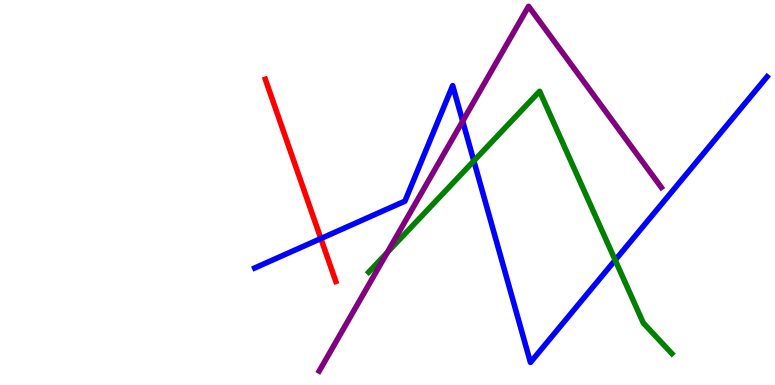[{'lines': ['blue', 'red'], 'intersections': [{'x': 4.14, 'y': 3.8}]}, {'lines': ['green', 'red'], 'intersections': []}, {'lines': ['purple', 'red'], 'intersections': []}, {'lines': ['blue', 'green'], 'intersections': [{'x': 6.11, 'y': 5.82}, {'x': 7.94, 'y': 3.24}]}, {'lines': ['blue', 'purple'], 'intersections': [{'x': 5.97, 'y': 6.85}]}, {'lines': ['green', 'purple'], 'intersections': [{'x': 5.0, 'y': 3.44}]}]